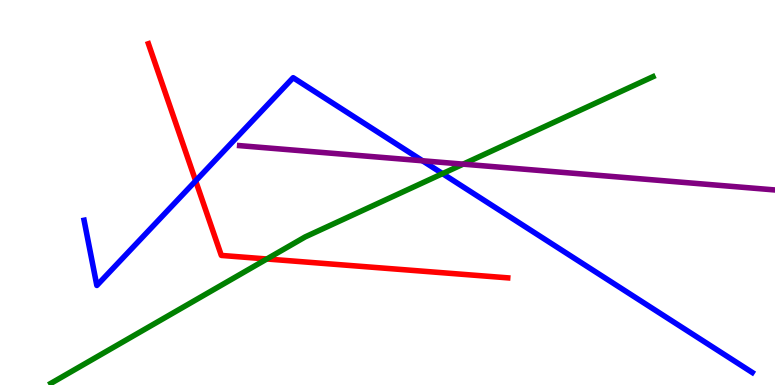[{'lines': ['blue', 'red'], 'intersections': [{'x': 2.52, 'y': 5.3}]}, {'lines': ['green', 'red'], 'intersections': [{'x': 3.44, 'y': 3.27}]}, {'lines': ['purple', 'red'], 'intersections': []}, {'lines': ['blue', 'green'], 'intersections': [{'x': 5.71, 'y': 5.49}]}, {'lines': ['blue', 'purple'], 'intersections': [{'x': 5.45, 'y': 5.82}]}, {'lines': ['green', 'purple'], 'intersections': [{'x': 5.98, 'y': 5.74}]}]